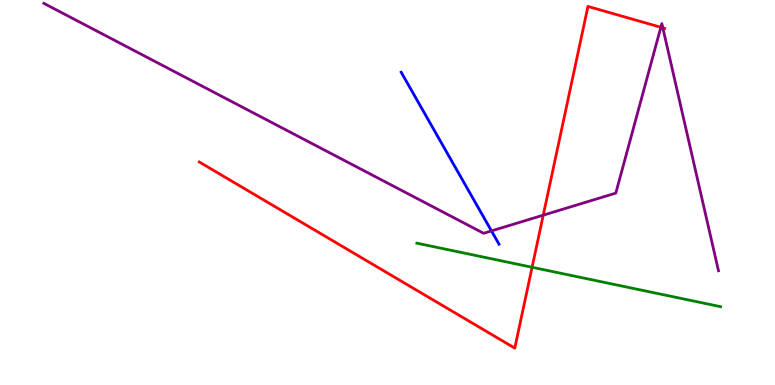[{'lines': ['blue', 'red'], 'intersections': []}, {'lines': ['green', 'red'], 'intersections': [{'x': 6.87, 'y': 3.06}]}, {'lines': ['purple', 'red'], 'intersections': [{'x': 7.01, 'y': 4.41}, {'x': 8.53, 'y': 9.29}, {'x': 8.55, 'y': 9.28}]}, {'lines': ['blue', 'green'], 'intersections': []}, {'lines': ['blue', 'purple'], 'intersections': [{'x': 6.34, 'y': 4.0}]}, {'lines': ['green', 'purple'], 'intersections': []}]